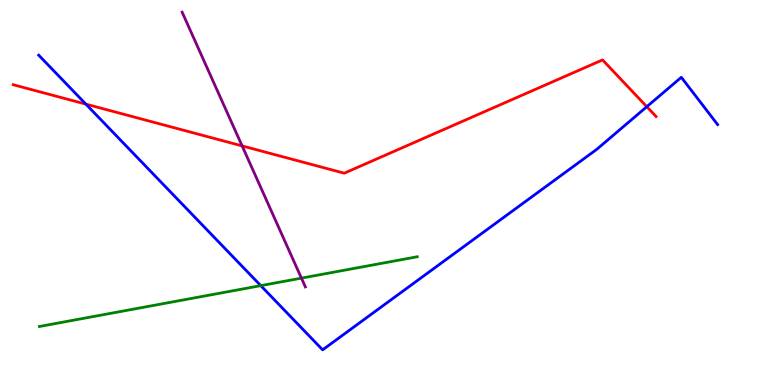[{'lines': ['blue', 'red'], 'intersections': [{'x': 1.11, 'y': 7.3}, {'x': 8.35, 'y': 7.23}]}, {'lines': ['green', 'red'], 'intersections': []}, {'lines': ['purple', 'red'], 'intersections': [{'x': 3.12, 'y': 6.21}]}, {'lines': ['blue', 'green'], 'intersections': [{'x': 3.36, 'y': 2.58}]}, {'lines': ['blue', 'purple'], 'intersections': []}, {'lines': ['green', 'purple'], 'intersections': [{'x': 3.89, 'y': 2.78}]}]